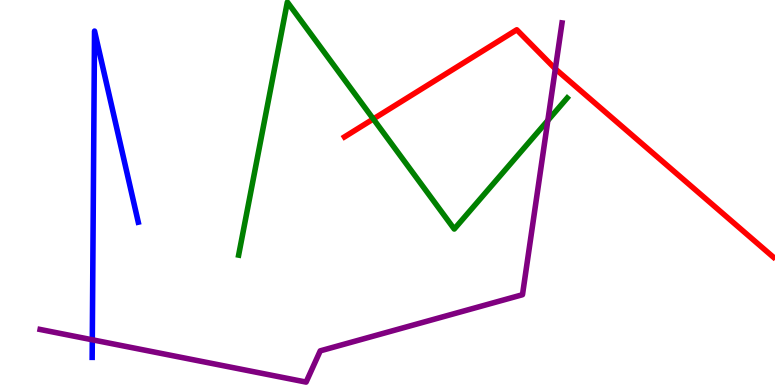[{'lines': ['blue', 'red'], 'intersections': []}, {'lines': ['green', 'red'], 'intersections': [{'x': 4.82, 'y': 6.91}]}, {'lines': ['purple', 'red'], 'intersections': [{'x': 7.17, 'y': 8.21}]}, {'lines': ['blue', 'green'], 'intersections': []}, {'lines': ['blue', 'purple'], 'intersections': [{'x': 1.19, 'y': 1.17}]}, {'lines': ['green', 'purple'], 'intersections': [{'x': 7.07, 'y': 6.87}]}]